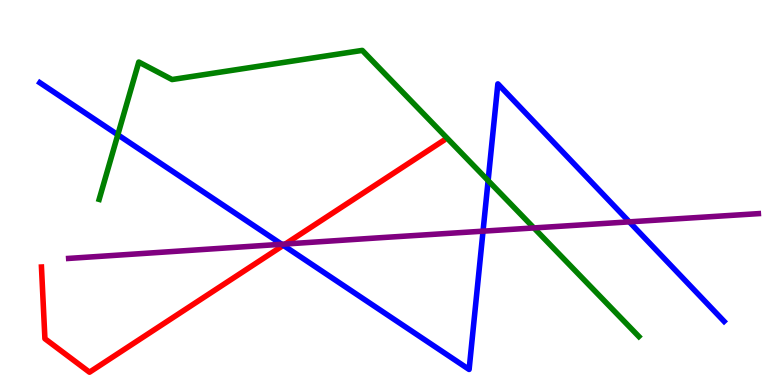[{'lines': ['blue', 'red'], 'intersections': [{'x': 3.66, 'y': 3.63}]}, {'lines': ['green', 'red'], 'intersections': []}, {'lines': ['purple', 'red'], 'intersections': [{'x': 3.68, 'y': 3.66}]}, {'lines': ['blue', 'green'], 'intersections': [{'x': 1.52, 'y': 6.5}, {'x': 6.3, 'y': 5.31}]}, {'lines': ['blue', 'purple'], 'intersections': [{'x': 3.63, 'y': 3.66}, {'x': 6.23, 'y': 4.0}, {'x': 8.12, 'y': 4.24}]}, {'lines': ['green', 'purple'], 'intersections': [{'x': 6.89, 'y': 4.08}]}]